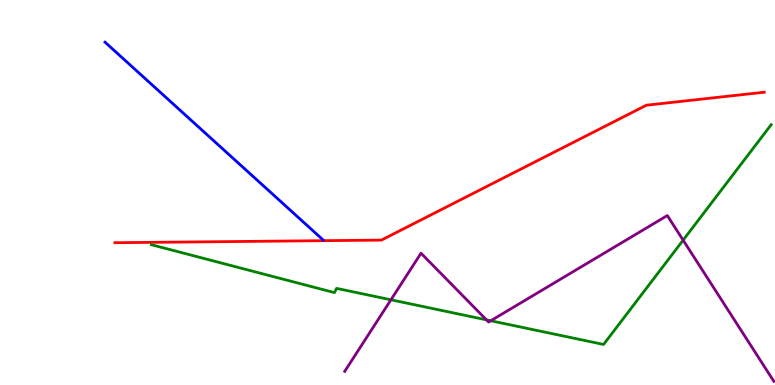[{'lines': ['blue', 'red'], 'intersections': []}, {'lines': ['green', 'red'], 'intersections': []}, {'lines': ['purple', 'red'], 'intersections': []}, {'lines': ['blue', 'green'], 'intersections': []}, {'lines': ['blue', 'purple'], 'intersections': []}, {'lines': ['green', 'purple'], 'intersections': [{'x': 5.04, 'y': 2.21}, {'x': 6.28, 'y': 1.69}, {'x': 6.33, 'y': 1.67}, {'x': 8.81, 'y': 3.76}]}]